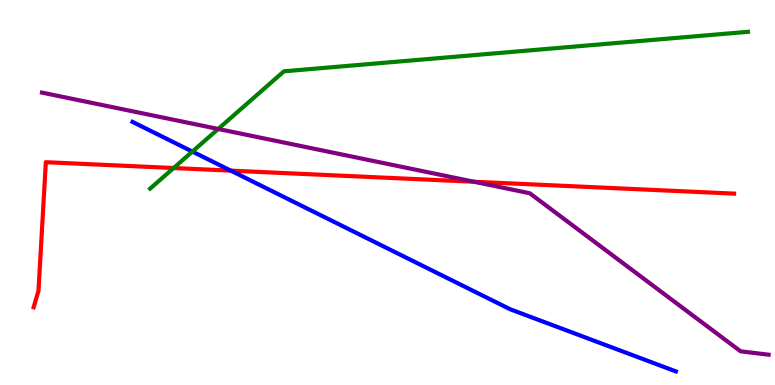[{'lines': ['blue', 'red'], 'intersections': [{'x': 2.98, 'y': 5.57}]}, {'lines': ['green', 'red'], 'intersections': [{'x': 2.24, 'y': 5.64}]}, {'lines': ['purple', 'red'], 'intersections': [{'x': 6.12, 'y': 5.28}]}, {'lines': ['blue', 'green'], 'intersections': [{'x': 2.48, 'y': 6.06}]}, {'lines': ['blue', 'purple'], 'intersections': []}, {'lines': ['green', 'purple'], 'intersections': [{'x': 2.82, 'y': 6.65}]}]